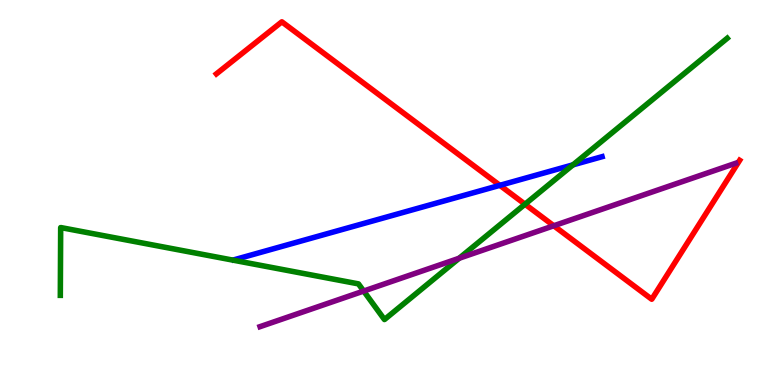[{'lines': ['blue', 'red'], 'intersections': [{'x': 6.45, 'y': 5.19}]}, {'lines': ['green', 'red'], 'intersections': [{'x': 6.77, 'y': 4.7}]}, {'lines': ['purple', 'red'], 'intersections': [{'x': 7.15, 'y': 4.14}]}, {'lines': ['blue', 'green'], 'intersections': [{'x': 7.39, 'y': 5.72}]}, {'lines': ['blue', 'purple'], 'intersections': []}, {'lines': ['green', 'purple'], 'intersections': [{'x': 4.69, 'y': 2.44}, {'x': 5.92, 'y': 3.29}]}]